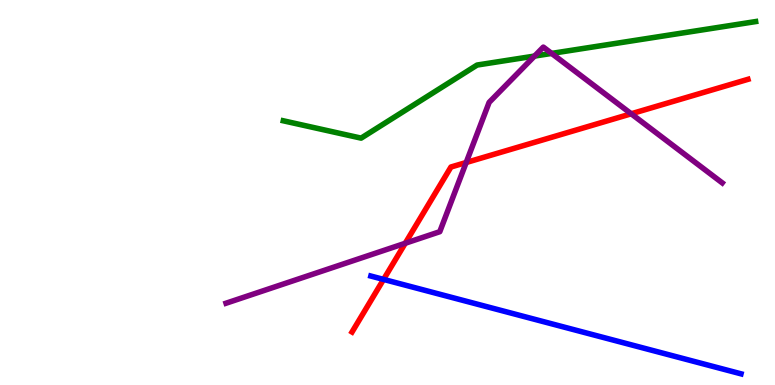[{'lines': ['blue', 'red'], 'intersections': [{'x': 4.95, 'y': 2.74}]}, {'lines': ['green', 'red'], 'intersections': []}, {'lines': ['purple', 'red'], 'intersections': [{'x': 5.23, 'y': 3.68}, {'x': 6.02, 'y': 5.78}, {'x': 8.14, 'y': 7.04}]}, {'lines': ['blue', 'green'], 'intersections': []}, {'lines': ['blue', 'purple'], 'intersections': []}, {'lines': ['green', 'purple'], 'intersections': [{'x': 6.9, 'y': 8.54}, {'x': 7.12, 'y': 8.61}]}]